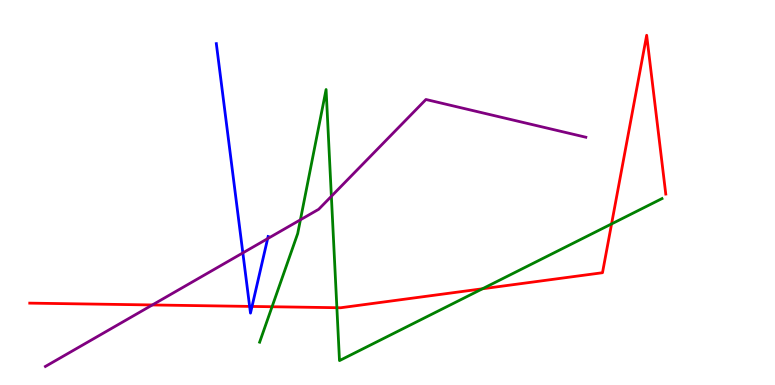[{'lines': ['blue', 'red'], 'intersections': [{'x': 3.22, 'y': 2.04}, {'x': 3.25, 'y': 2.04}]}, {'lines': ['green', 'red'], 'intersections': [{'x': 3.51, 'y': 2.03}, {'x': 4.35, 'y': 2.01}, {'x': 6.23, 'y': 2.5}, {'x': 7.89, 'y': 4.18}]}, {'lines': ['purple', 'red'], 'intersections': [{'x': 1.97, 'y': 2.08}]}, {'lines': ['blue', 'green'], 'intersections': []}, {'lines': ['blue', 'purple'], 'intersections': [{'x': 3.13, 'y': 3.43}, {'x': 3.45, 'y': 3.8}]}, {'lines': ['green', 'purple'], 'intersections': [{'x': 3.88, 'y': 4.29}, {'x': 4.28, 'y': 4.9}]}]